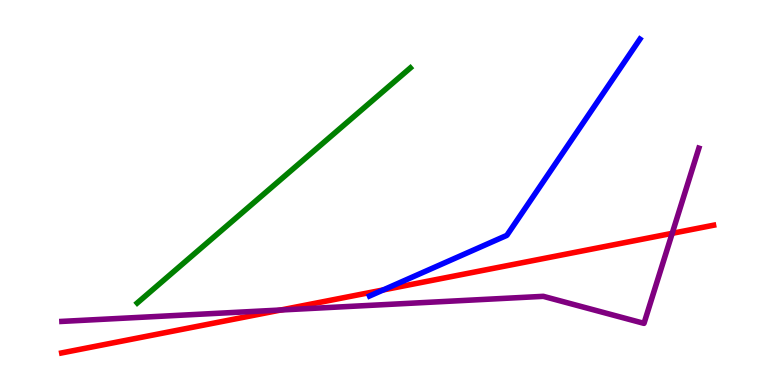[{'lines': ['blue', 'red'], 'intersections': [{'x': 4.94, 'y': 2.47}]}, {'lines': ['green', 'red'], 'intersections': []}, {'lines': ['purple', 'red'], 'intersections': [{'x': 3.62, 'y': 1.95}, {'x': 8.67, 'y': 3.94}]}, {'lines': ['blue', 'green'], 'intersections': []}, {'lines': ['blue', 'purple'], 'intersections': []}, {'lines': ['green', 'purple'], 'intersections': []}]